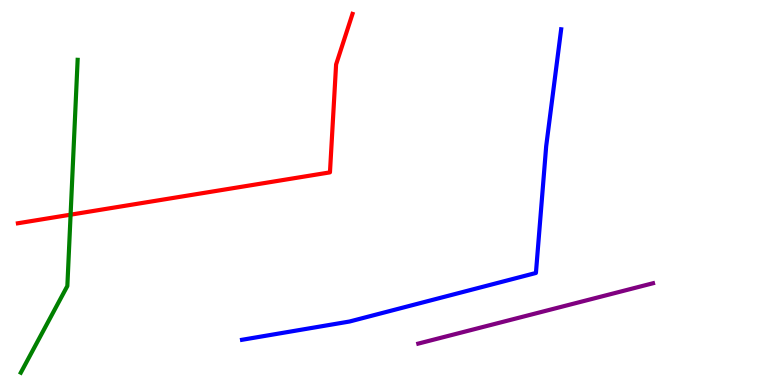[{'lines': ['blue', 'red'], 'intersections': []}, {'lines': ['green', 'red'], 'intersections': [{'x': 0.911, 'y': 4.42}]}, {'lines': ['purple', 'red'], 'intersections': []}, {'lines': ['blue', 'green'], 'intersections': []}, {'lines': ['blue', 'purple'], 'intersections': []}, {'lines': ['green', 'purple'], 'intersections': []}]